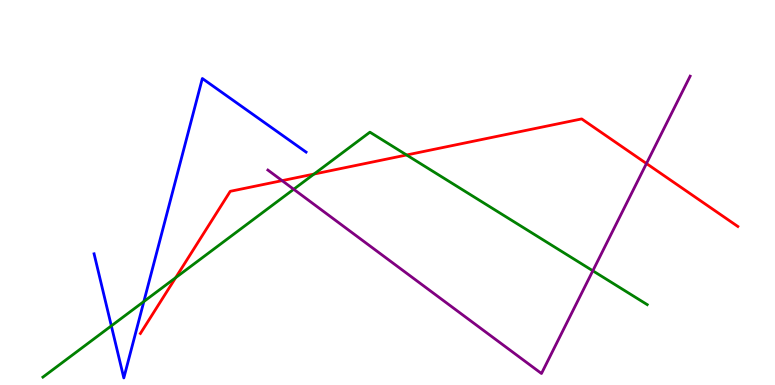[{'lines': ['blue', 'red'], 'intersections': []}, {'lines': ['green', 'red'], 'intersections': [{'x': 2.27, 'y': 2.79}, {'x': 4.05, 'y': 5.48}, {'x': 5.25, 'y': 5.97}]}, {'lines': ['purple', 'red'], 'intersections': [{'x': 3.64, 'y': 5.31}, {'x': 8.34, 'y': 5.75}]}, {'lines': ['blue', 'green'], 'intersections': [{'x': 1.44, 'y': 1.54}, {'x': 1.86, 'y': 2.17}]}, {'lines': ['blue', 'purple'], 'intersections': []}, {'lines': ['green', 'purple'], 'intersections': [{'x': 3.79, 'y': 5.08}, {'x': 7.65, 'y': 2.97}]}]